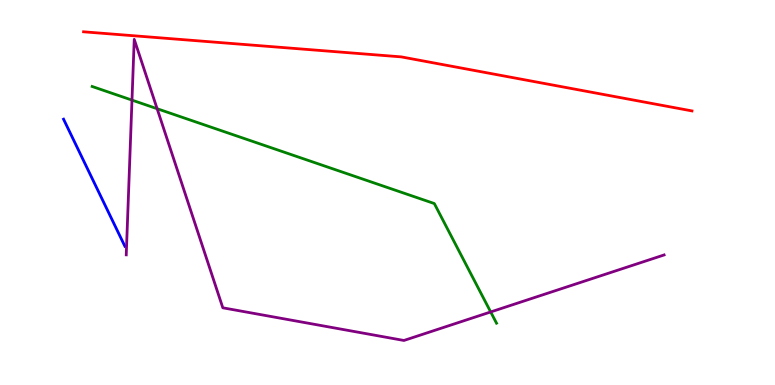[{'lines': ['blue', 'red'], 'intersections': []}, {'lines': ['green', 'red'], 'intersections': []}, {'lines': ['purple', 'red'], 'intersections': []}, {'lines': ['blue', 'green'], 'intersections': []}, {'lines': ['blue', 'purple'], 'intersections': []}, {'lines': ['green', 'purple'], 'intersections': [{'x': 1.7, 'y': 7.4}, {'x': 2.03, 'y': 7.18}, {'x': 6.33, 'y': 1.9}]}]